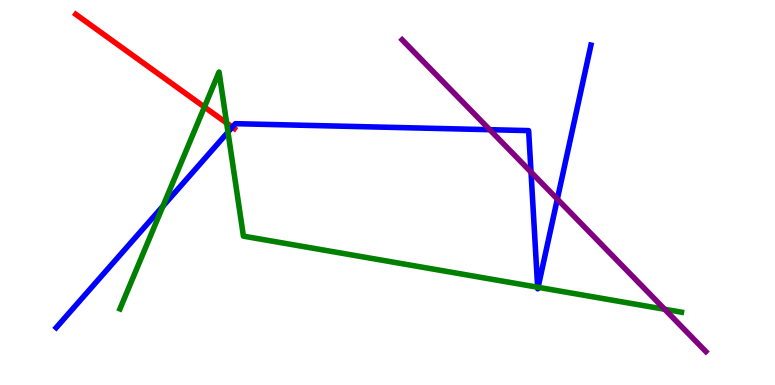[{'lines': ['blue', 'red'], 'intersections': [{'x': 3.0, 'y': 6.7}]}, {'lines': ['green', 'red'], 'intersections': [{'x': 2.64, 'y': 7.22}, {'x': 2.92, 'y': 6.8}]}, {'lines': ['purple', 'red'], 'intersections': []}, {'lines': ['blue', 'green'], 'intersections': [{'x': 2.1, 'y': 4.64}, {'x': 2.94, 'y': 6.57}, {'x': 6.94, 'y': 2.54}, {'x': 6.94, 'y': 2.54}]}, {'lines': ['blue', 'purple'], 'intersections': [{'x': 6.32, 'y': 6.63}, {'x': 6.85, 'y': 5.53}, {'x': 7.19, 'y': 4.83}]}, {'lines': ['green', 'purple'], 'intersections': [{'x': 8.58, 'y': 1.97}]}]